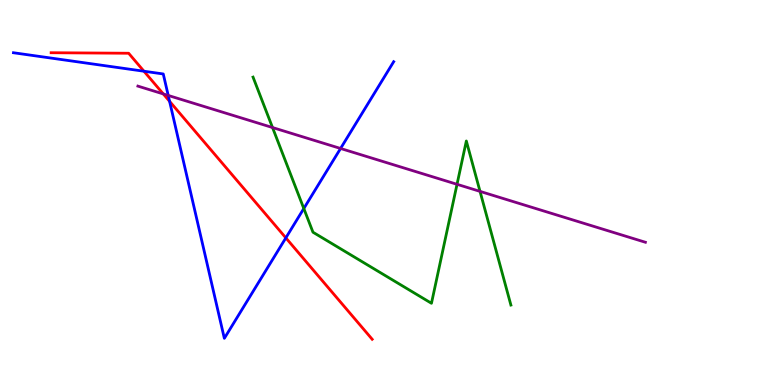[{'lines': ['blue', 'red'], 'intersections': [{'x': 1.86, 'y': 8.15}, {'x': 2.19, 'y': 7.37}, {'x': 3.69, 'y': 3.82}]}, {'lines': ['green', 'red'], 'intersections': []}, {'lines': ['purple', 'red'], 'intersections': [{'x': 2.11, 'y': 7.56}]}, {'lines': ['blue', 'green'], 'intersections': [{'x': 3.92, 'y': 4.58}]}, {'lines': ['blue', 'purple'], 'intersections': [{'x': 2.17, 'y': 7.52}, {'x': 4.39, 'y': 6.14}]}, {'lines': ['green', 'purple'], 'intersections': [{'x': 3.52, 'y': 6.69}, {'x': 5.9, 'y': 5.21}, {'x': 6.19, 'y': 5.03}]}]